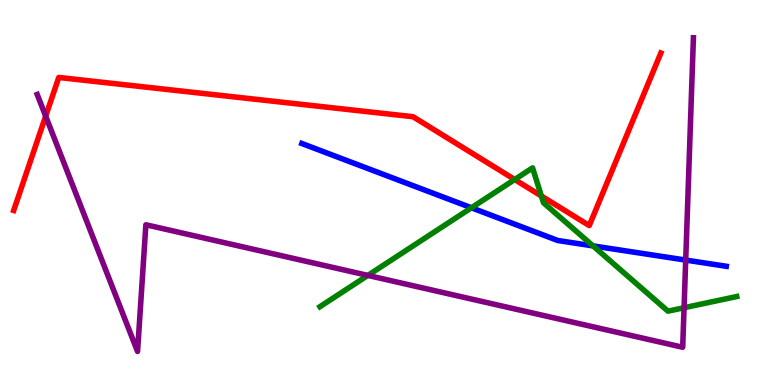[{'lines': ['blue', 'red'], 'intersections': []}, {'lines': ['green', 'red'], 'intersections': [{'x': 6.64, 'y': 5.34}, {'x': 6.99, 'y': 4.91}]}, {'lines': ['purple', 'red'], 'intersections': [{'x': 0.589, 'y': 6.98}]}, {'lines': ['blue', 'green'], 'intersections': [{'x': 6.08, 'y': 4.6}, {'x': 7.65, 'y': 3.61}]}, {'lines': ['blue', 'purple'], 'intersections': [{'x': 8.85, 'y': 3.24}]}, {'lines': ['green', 'purple'], 'intersections': [{'x': 4.75, 'y': 2.85}, {'x': 8.83, 'y': 2.01}]}]